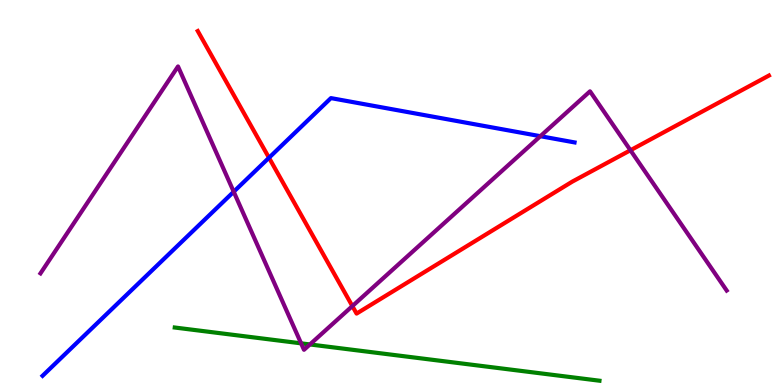[{'lines': ['blue', 'red'], 'intersections': [{'x': 3.47, 'y': 5.9}]}, {'lines': ['green', 'red'], 'intersections': []}, {'lines': ['purple', 'red'], 'intersections': [{'x': 4.55, 'y': 2.05}, {'x': 8.13, 'y': 6.1}]}, {'lines': ['blue', 'green'], 'intersections': []}, {'lines': ['blue', 'purple'], 'intersections': [{'x': 3.02, 'y': 5.02}, {'x': 6.97, 'y': 6.46}]}, {'lines': ['green', 'purple'], 'intersections': [{'x': 3.89, 'y': 1.08}, {'x': 4.0, 'y': 1.05}]}]